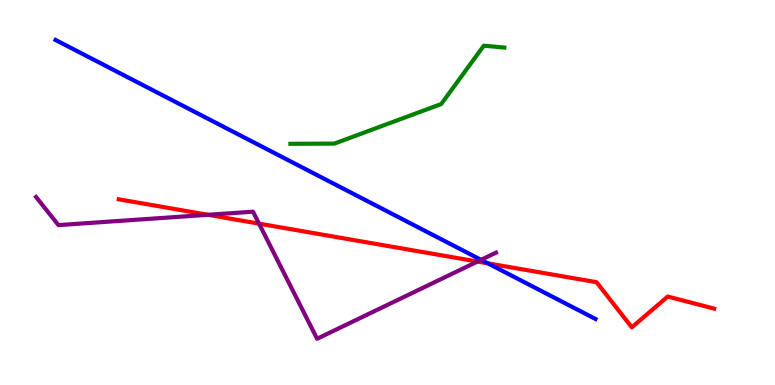[{'lines': ['blue', 'red'], 'intersections': [{'x': 6.29, 'y': 3.16}]}, {'lines': ['green', 'red'], 'intersections': []}, {'lines': ['purple', 'red'], 'intersections': [{'x': 2.68, 'y': 4.42}, {'x': 3.34, 'y': 4.19}, {'x': 6.16, 'y': 3.21}]}, {'lines': ['blue', 'green'], 'intersections': []}, {'lines': ['blue', 'purple'], 'intersections': [{'x': 6.21, 'y': 3.25}]}, {'lines': ['green', 'purple'], 'intersections': []}]